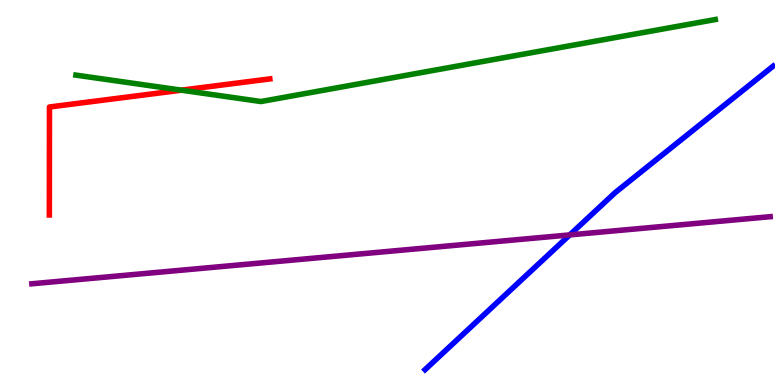[{'lines': ['blue', 'red'], 'intersections': []}, {'lines': ['green', 'red'], 'intersections': [{'x': 2.34, 'y': 7.66}]}, {'lines': ['purple', 'red'], 'intersections': []}, {'lines': ['blue', 'green'], 'intersections': []}, {'lines': ['blue', 'purple'], 'intersections': [{'x': 7.35, 'y': 3.9}]}, {'lines': ['green', 'purple'], 'intersections': []}]